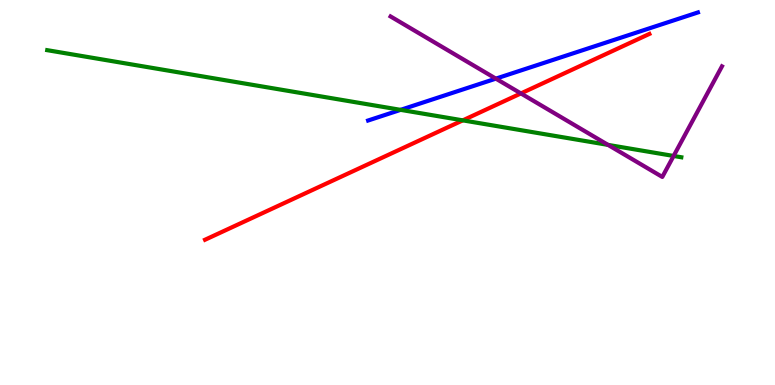[{'lines': ['blue', 'red'], 'intersections': []}, {'lines': ['green', 'red'], 'intersections': [{'x': 5.97, 'y': 6.87}]}, {'lines': ['purple', 'red'], 'intersections': [{'x': 6.72, 'y': 7.57}]}, {'lines': ['blue', 'green'], 'intersections': [{'x': 5.17, 'y': 7.15}]}, {'lines': ['blue', 'purple'], 'intersections': [{'x': 6.4, 'y': 7.96}]}, {'lines': ['green', 'purple'], 'intersections': [{'x': 7.85, 'y': 6.24}, {'x': 8.69, 'y': 5.95}]}]